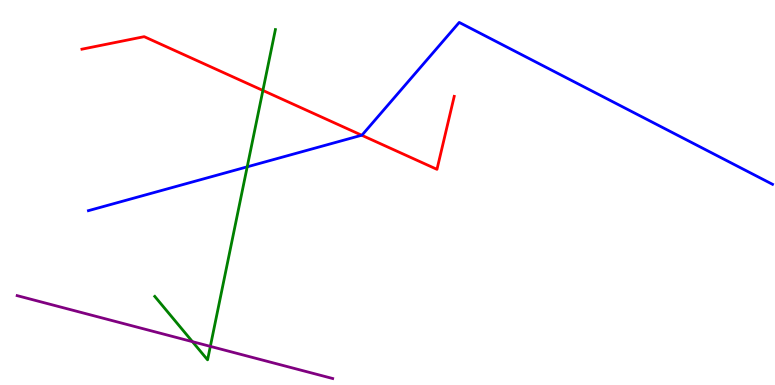[{'lines': ['blue', 'red'], 'intersections': [{'x': 4.67, 'y': 6.49}]}, {'lines': ['green', 'red'], 'intersections': [{'x': 3.39, 'y': 7.65}]}, {'lines': ['purple', 'red'], 'intersections': []}, {'lines': ['blue', 'green'], 'intersections': [{'x': 3.19, 'y': 5.67}]}, {'lines': ['blue', 'purple'], 'intersections': []}, {'lines': ['green', 'purple'], 'intersections': [{'x': 2.48, 'y': 1.13}, {'x': 2.71, 'y': 1.0}]}]